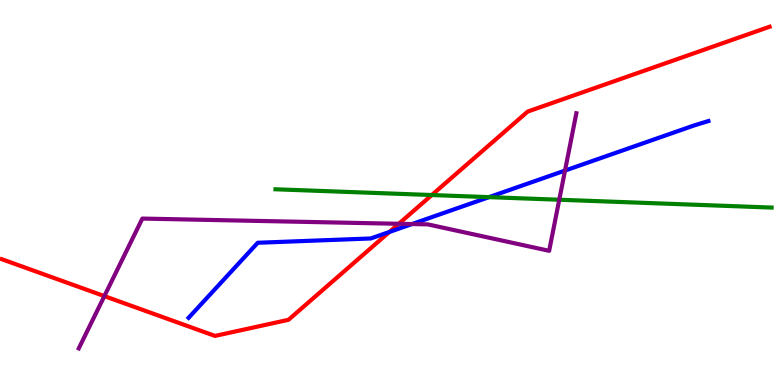[{'lines': ['blue', 'red'], 'intersections': [{'x': 5.02, 'y': 3.97}]}, {'lines': ['green', 'red'], 'intersections': [{'x': 5.57, 'y': 4.93}]}, {'lines': ['purple', 'red'], 'intersections': [{'x': 1.35, 'y': 2.31}, {'x': 5.15, 'y': 4.19}]}, {'lines': ['blue', 'green'], 'intersections': [{'x': 6.31, 'y': 4.88}]}, {'lines': ['blue', 'purple'], 'intersections': [{'x': 5.32, 'y': 4.18}, {'x': 7.29, 'y': 5.57}]}, {'lines': ['green', 'purple'], 'intersections': [{'x': 7.22, 'y': 4.81}]}]